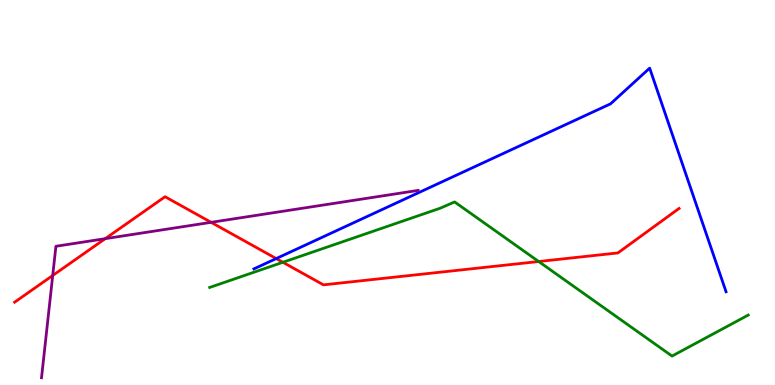[{'lines': ['blue', 'red'], 'intersections': [{'x': 3.56, 'y': 3.28}]}, {'lines': ['green', 'red'], 'intersections': [{'x': 3.65, 'y': 3.19}, {'x': 6.95, 'y': 3.21}]}, {'lines': ['purple', 'red'], 'intersections': [{'x': 0.68, 'y': 2.84}, {'x': 1.36, 'y': 3.8}, {'x': 2.72, 'y': 4.23}]}, {'lines': ['blue', 'green'], 'intersections': []}, {'lines': ['blue', 'purple'], 'intersections': []}, {'lines': ['green', 'purple'], 'intersections': []}]